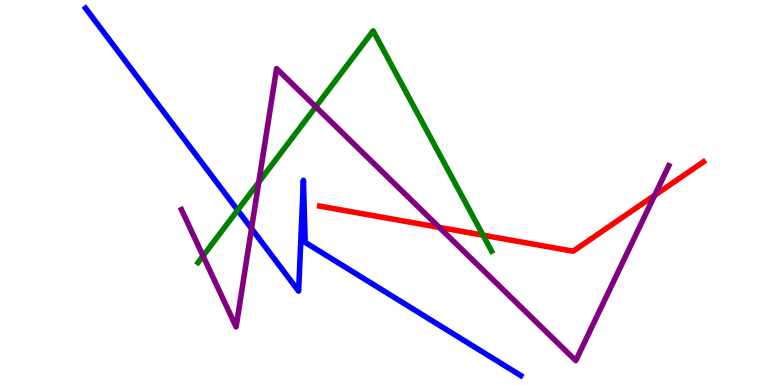[{'lines': ['blue', 'red'], 'intersections': []}, {'lines': ['green', 'red'], 'intersections': [{'x': 6.23, 'y': 3.89}]}, {'lines': ['purple', 'red'], 'intersections': [{'x': 5.67, 'y': 4.09}, {'x': 8.45, 'y': 4.93}]}, {'lines': ['blue', 'green'], 'intersections': [{'x': 3.07, 'y': 4.54}]}, {'lines': ['blue', 'purple'], 'intersections': [{'x': 3.25, 'y': 4.06}]}, {'lines': ['green', 'purple'], 'intersections': [{'x': 2.62, 'y': 3.35}, {'x': 3.34, 'y': 5.27}, {'x': 4.07, 'y': 7.23}]}]